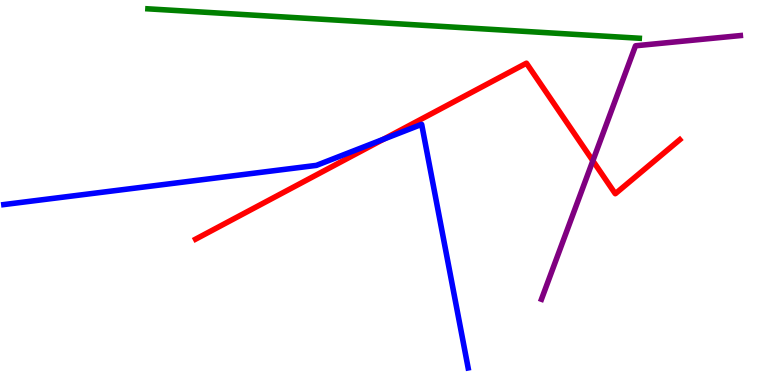[{'lines': ['blue', 'red'], 'intersections': [{'x': 4.95, 'y': 6.38}]}, {'lines': ['green', 'red'], 'intersections': []}, {'lines': ['purple', 'red'], 'intersections': [{'x': 7.65, 'y': 5.82}]}, {'lines': ['blue', 'green'], 'intersections': []}, {'lines': ['blue', 'purple'], 'intersections': []}, {'lines': ['green', 'purple'], 'intersections': []}]